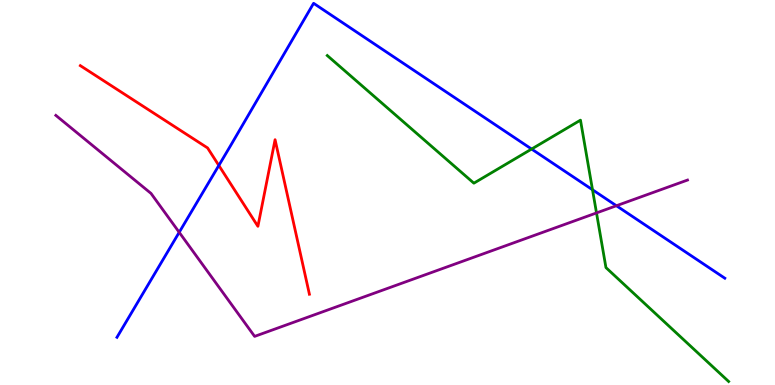[{'lines': ['blue', 'red'], 'intersections': [{'x': 2.82, 'y': 5.7}]}, {'lines': ['green', 'red'], 'intersections': []}, {'lines': ['purple', 'red'], 'intersections': []}, {'lines': ['blue', 'green'], 'intersections': [{'x': 6.86, 'y': 6.13}, {'x': 7.65, 'y': 5.07}]}, {'lines': ['blue', 'purple'], 'intersections': [{'x': 2.31, 'y': 3.97}, {'x': 7.95, 'y': 4.66}]}, {'lines': ['green', 'purple'], 'intersections': [{'x': 7.7, 'y': 4.47}]}]